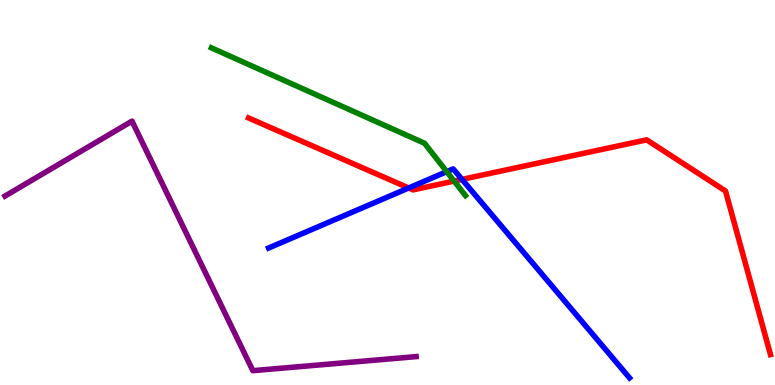[{'lines': ['blue', 'red'], 'intersections': [{'x': 5.27, 'y': 5.12}, {'x': 5.96, 'y': 5.34}]}, {'lines': ['green', 'red'], 'intersections': [{'x': 5.86, 'y': 5.3}]}, {'lines': ['purple', 'red'], 'intersections': []}, {'lines': ['blue', 'green'], 'intersections': [{'x': 5.76, 'y': 5.54}]}, {'lines': ['blue', 'purple'], 'intersections': []}, {'lines': ['green', 'purple'], 'intersections': []}]